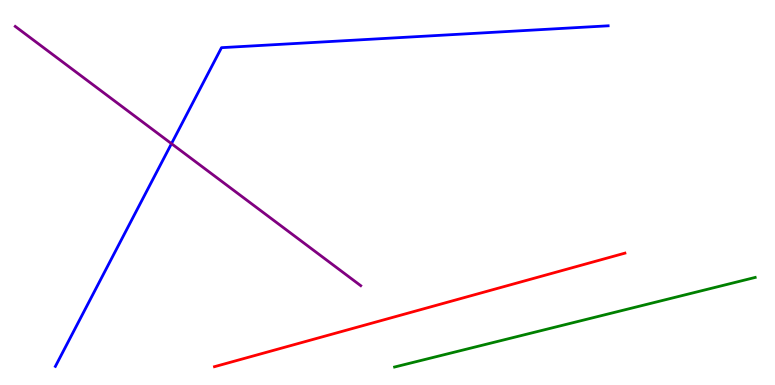[{'lines': ['blue', 'red'], 'intersections': []}, {'lines': ['green', 'red'], 'intersections': []}, {'lines': ['purple', 'red'], 'intersections': []}, {'lines': ['blue', 'green'], 'intersections': []}, {'lines': ['blue', 'purple'], 'intersections': [{'x': 2.21, 'y': 6.27}]}, {'lines': ['green', 'purple'], 'intersections': []}]